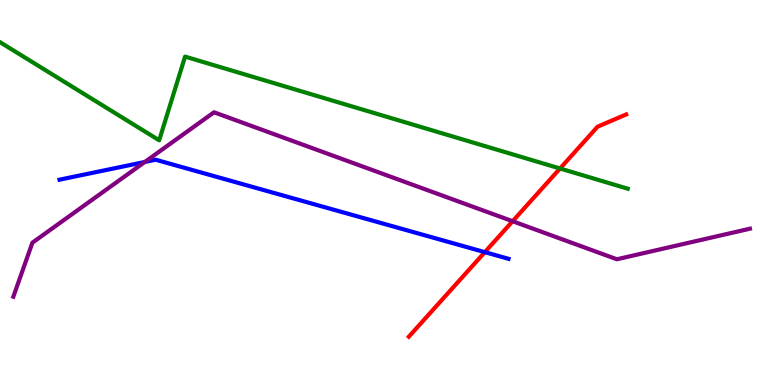[{'lines': ['blue', 'red'], 'intersections': [{'x': 6.26, 'y': 3.45}]}, {'lines': ['green', 'red'], 'intersections': [{'x': 7.23, 'y': 5.62}]}, {'lines': ['purple', 'red'], 'intersections': [{'x': 6.61, 'y': 4.25}]}, {'lines': ['blue', 'green'], 'intersections': []}, {'lines': ['blue', 'purple'], 'intersections': [{'x': 1.87, 'y': 5.79}]}, {'lines': ['green', 'purple'], 'intersections': []}]